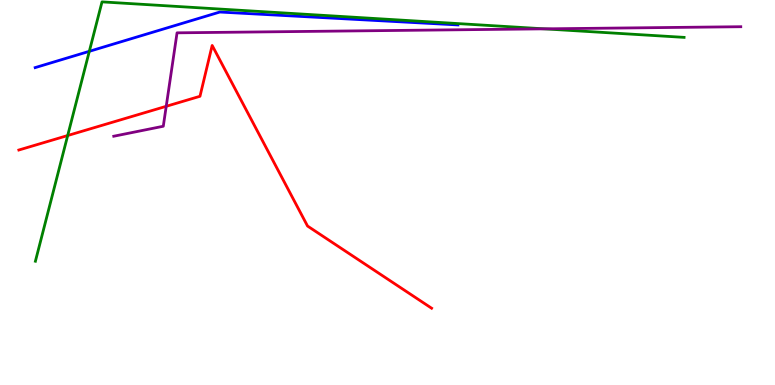[{'lines': ['blue', 'red'], 'intersections': []}, {'lines': ['green', 'red'], 'intersections': [{'x': 0.873, 'y': 6.48}]}, {'lines': ['purple', 'red'], 'intersections': [{'x': 2.14, 'y': 7.24}]}, {'lines': ['blue', 'green'], 'intersections': [{'x': 1.15, 'y': 8.67}]}, {'lines': ['blue', 'purple'], 'intersections': []}, {'lines': ['green', 'purple'], 'intersections': [{'x': 7.02, 'y': 9.25}]}]